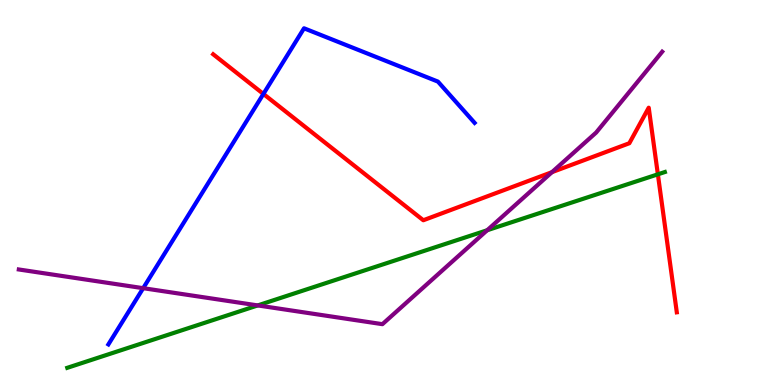[{'lines': ['blue', 'red'], 'intersections': [{'x': 3.4, 'y': 7.56}]}, {'lines': ['green', 'red'], 'intersections': [{'x': 8.49, 'y': 5.47}]}, {'lines': ['purple', 'red'], 'intersections': [{'x': 7.12, 'y': 5.53}]}, {'lines': ['blue', 'green'], 'intersections': []}, {'lines': ['blue', 'purple'], 'intersections': [{'x': 1.85, 'y': 2.51}]}, {'lines': ['green', 'purple'], 'intersections': [{'x': 3.33, 'y': 2.07}, {'x': 6.29, 'y': 4.02}]}]